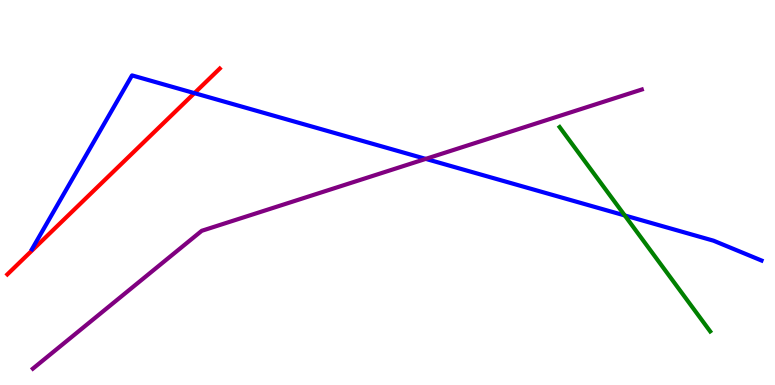[{'lines': ['blue', 'red'], 'intersections': [{'x': 2.51, 'y': 7.58}]}, {'lines': ['green', 'red'], 'intersections': []}, {'lines': ['purple', 'red'], 'intersections': []}, {'lines': ['blue', 'green'], 'intersections': [{'x': 8.06, 'y': 4.4}]}, {'lines': ['blue', 'purple'], 'intersections': [{'x': 5.49, 'y': 5.87}]}, {'lines': ['green', 'purple'], 'intersections': []}]